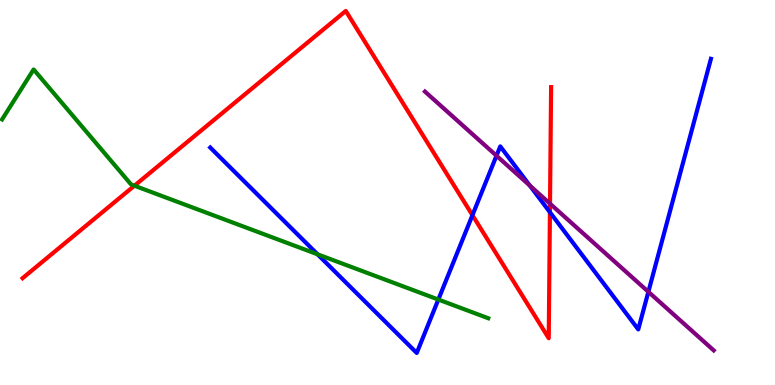[{'lines': ['blue', 'red'], 'intersections': [{'x': 6.1, 'y': 4.41}, {'x': 7.1, 'y': 4.49}]}, {'lines': ['green', 'red'], 'intersections': [{'x': 1.73, 'y': 5.18}]}, {'lines': ['purple', 'red'], 'intersections': [{'x': 7.1, 'y': 4.71}]}, {'lines': ['blue', 'green'], 'intersections': [{'x': 4.1, 'y': 3.39}, {'x': 5.66, 'y': 2.22}]}, {'lines': ['blue', 'purple'], 'intersections': [{'x': 6.41, 'y': 5.96}, {'x': 6.84, 'y': 5.18}, {'x': 8.37, 'y': 2.42}]}, {'lines': ['green', 'purple'], 'intersections': []}]